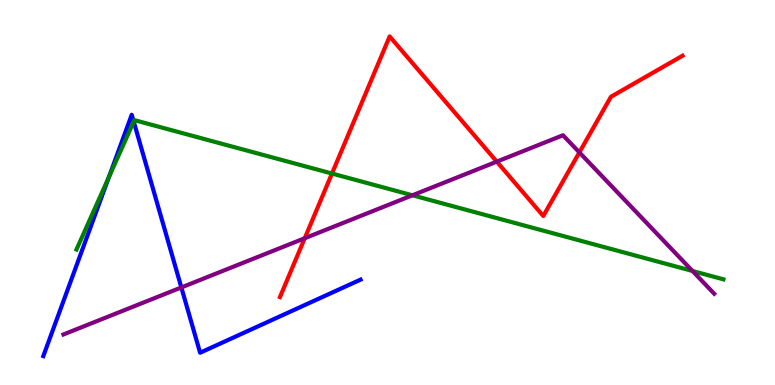[{'lines': ['blue', 'red'], 'intersections': []}, {'lines': ['green', 'red'], 'intersections': [{'x': 4.28, 'y': 5.49}]}, {'lines': ['purple', 'red'], 'intersections': [{'x': 3.93, 'y': 3.81}, {'x': 6.41, 'y': 5.8}, {'x': 7.48, 'y': 6.04}]}, {'lines': ['blue', 'green'], 'intersections': [{'x': 1.41, 'y': 5.4}, {'x': 1.73, 'y': 6.84}]}, {'lines': ['blue', 'purple'], 'intersections': [{'x': 2.34, 'y': 2.53}]}, {'lines': ['green', 'purple'], 'intersections': [{'x': 5.32, 'y': 4.93}, {'x': 8.94, 'y': 2.96}]}]